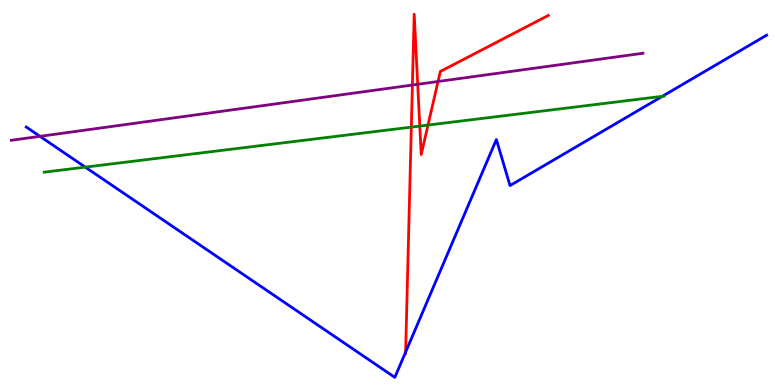[{'lines': ['blue', 'red'], 'intersections': [{'x': 5.23, 'y': 0.855}]}, {'lines': ['green', 'red'], 'intersections': [{'x': 5.31, 'y': 6.7}, {'x': 5.42, 'y': 6.73}, {'x': 5.52, 'y': 6.75}]}, {'lines': ['purple', 'red'], 'intersections': [{'x': 5.32, 'y': 7.79}, {'x': 5.39, 'y': 7.81}, {'x': 5.65, 'y': 7.88}]}, {'lines': ['blue', 'green'], 'intersections': [{'x': 1.1, 'y': 5.66}, {'x': 8.55, 'y': 7.5}]}, {'lines': ['blue', 'purple'], 'intersections': [{'x': 0.516, 'y': 6.46}]}, {'lines': ['green', 'purple'], 'intersections': []}]